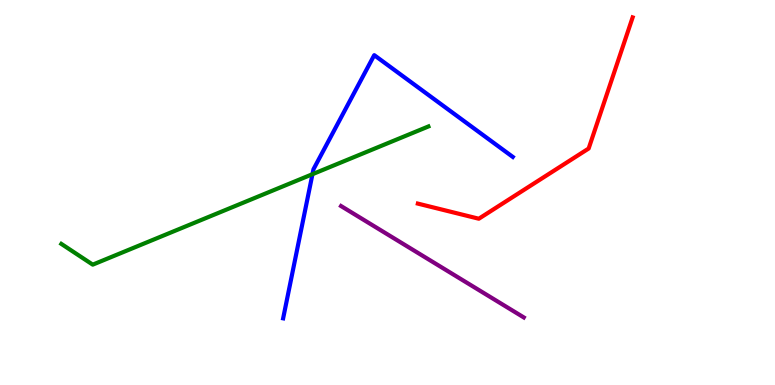[{'lines': ['blue', 'red'], 'intersections': []}, {'lines': ['green', 'red'], 'intersections': []}, {'lines': ['purple', 'red'], 'intersections': []}, {'lines': ['blue', 'green'], 'intersections': [{'x': 4.03, 'y': 5.48}]}, {'lines': ['blue', 'purple'], 'intersections': []}, {'lines': ['green', 'purple'], 'intersections': []}]